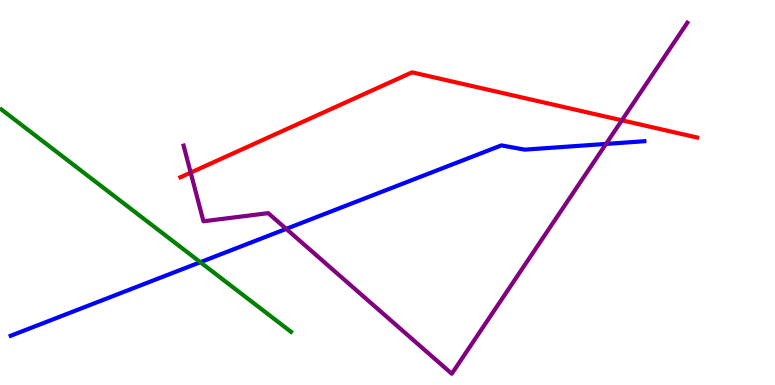[{'lines': ['blue', 'red'], 'intersections': []}, {'lines': ['green', 'red'], 'intersections': []}, {'lines': ['purple', 'red'], 'intersections': [{'x': 2.46, 'y': 5.52}, {'x': 8.02, 'y': 6.88}]}, {'lines': ['blue', 'green'], 'intersections': [{'x': 2.58, 'y': 3.19}]}, {'lines': ['blue', 'purple'], 'intersections': [{'x': 3.69, 'y': 4.06}, {'x': 7.82, 'y': 6.26}]}, {'lines': ['green', 'purple'], 'intersections': []}]